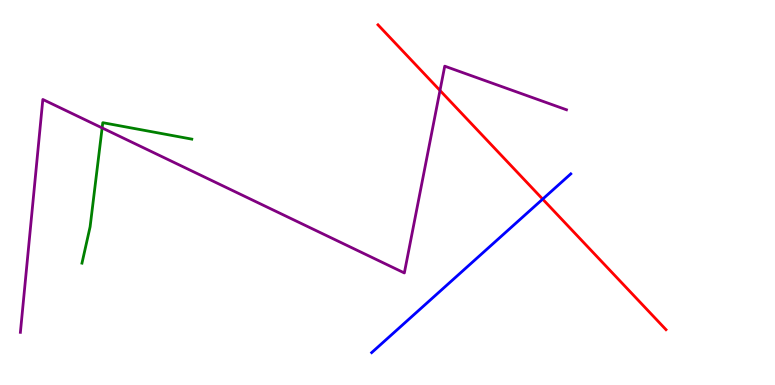[{'lines': ['blue', 'red'], 'intersections': [{'x': 7.0, 'y': 4.83}]}, {'lines': ['green', 'red'], 'intersections': []}, {'lines': ['purple', 'red'], 'intersections': [{'x': 5.68, 'y': 7.65}]}, {'lines': ['blue', 'green'], 'intersections': []}, {'lines': ['blue', 'purple'], 'intersections': []}, {'lines': ['green', 'purple'], 'intersections': [{'x': 1.32, 'y': 6.68}]}]